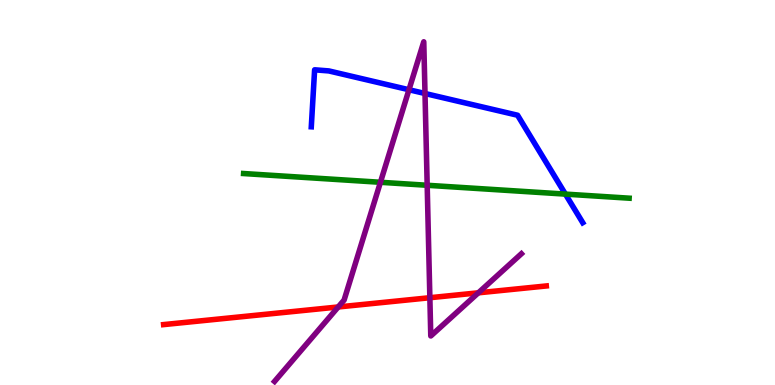[{'lines': ['blue', 'red'], 'intersections': []}, {'lines': ['green', 'red'], 'intersections': []}, {'lines': ['purple', 'red'], 'intersections': [{'x': 4.36, 'y': 2.03}, {'x': 5.55, 'y': 2.27}, {'x': 6.17, 'y': 2.39}]}, {'lines': ['blue', 'green'], 'intersections': [{'x': 7.3, 'y': 4.96}]}, {'lines': ['blue', 'purple'], 'intersections': [{'x': 5.28, 'y': 7.67}, {'x': 5.48, 'y': 7.57}]}, {'lines': ['green', 'purple'], 'intersections': [{'x': 4.91, 'y': 5.27}, {'x': 5.51, 'y': 5.19}]}]